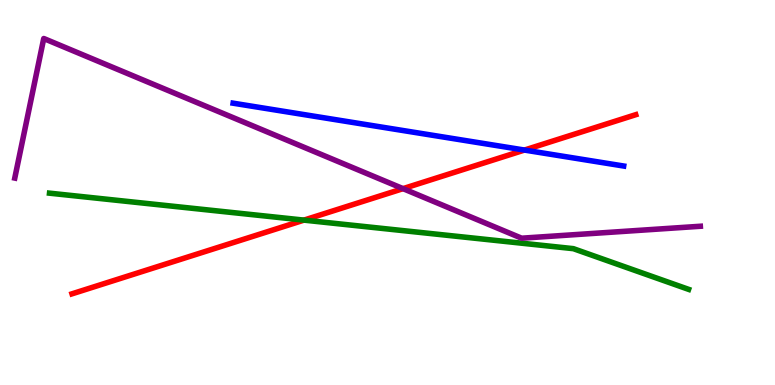[{'lines': ['blue', 'red'], 'intersections': [{'x': 6.77, 'y': 6.1}]}, {'lines': ['green', 'red'], 'intersections': [{'x': 3.92, 'y': 4.28}]}, {'lines': ['purple', 'red'], 'intersections': [{'x': 5.2, 'y': 5.1}]}, {'lines': ['blue', 'green'], 'intersections': []}, {'lines': ['blue', 'purple'], 'intersections': []}, {'lines': ['green', 'purple'], 'intersections': []}]